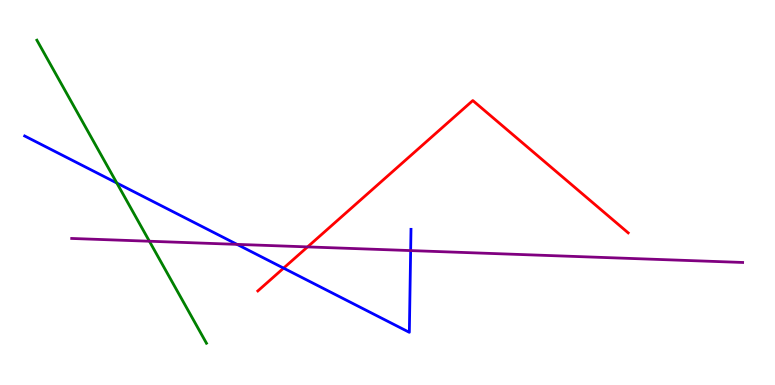[{'lines': ['blue', 'red'], 'intersections': [{'x': 3.66, 'y': 3.04}]}, {'lines': ['green', 'red'], 'intersections': []}, {'lines': ['purple', 'red'], 'intersections': [{'x': 3.97, 'y': 3.59}]}, {'lines': ['blue', 'green'], 'intersections': [{'x': 1.51, 'y': 5.25}]}, {'lines': ['blue', 'purple'], 'intersections': [{'x': 3.06, 'y': 3.65}, {'x': 5.3, 'y': 3.49}]}, {'lines': ['green', 'purple'], 'intersections': [{'x': 1.93, 'y': 3.73}]}]